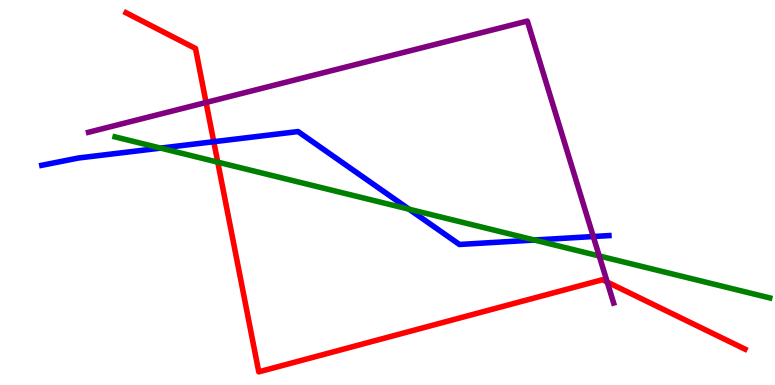[{'lines': ['blue', 'red'], 'intersections': [{'x': 2.76, 'y': 6.32}]}, {'lines': ['green', 'red'], 'intersections': [{'x': 2.81, 'y': 5.79}]}, {'lines': ['purple', 'red'], 'intersections': [{'x': 2.66, 'y': 7.34}, {'x': 7.84, 'y': 2.67}]}, {'lines': ['blue', 'green'], 'intersections': [{'x': 2.07, 'y': 6.15}, {'x': 5.28, 'y': 4.57}, {'x': 6.9, 'y': 3.77}]}, {'lines': ['blue', 'purple'], 'intersections': [{'x': 7.66, 'y': 3.86}]}, {'lines': ['green', 'purple'], 'intersections': [{'x': 7.73, 'y': 3.35}]}]